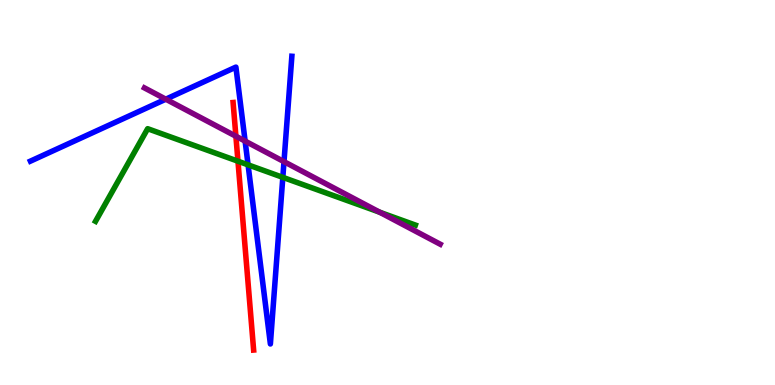[{'lines': ['blue', 'red'], 'intersections': []}, {'lines': ['green', 'red'], 'intersections': [{'x': 3.07, 'y': 5.81}]}, {'lines': ['purple', 'red'], 'intersections': [{'x': 3.04, 'y': 6.46}]}, {'lines': ['blue', 'green'], 'intersections': [{'x': 3.2, 'y': 5.72}, {'x': 3.65, 'y': 5.39}]}, {'lines': ['blue', 'purple'], 'intersections': [{'x': 2.14, 'y': 7.42}, {'x': 3.16, 'y': 6.33}, {'x': 3.66, 'y': 5.8}]}, {'lines': ['green', 'purple'], 'intersections': [{'x': 4.9, 'y': 4.49}]}]